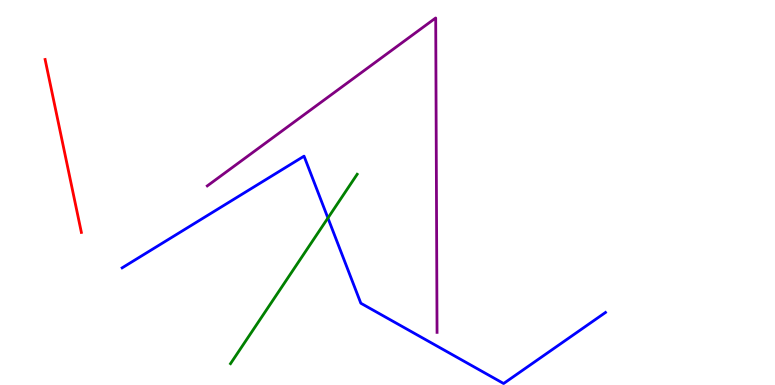[{'lines': ['blue', 'red'], 'intersections': []}, {'lines': ['green', 'red'], 'intersections': []}, {'lines': ['purple', 'red'], 'intersections': []}, {'lines': ['blue', 'green'], 'intersections': [{'x': 4.23, 'y': 4.34}]}, {'lines': ['blue', 'purple'], 'intersections': []}, {'lines': ['green', 'purple'], 'intersections': []}]